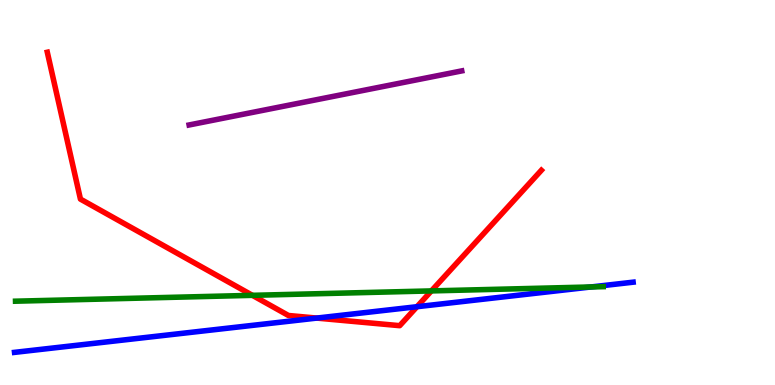[{'lines': ['blue', 'red'], 'intersections': [{'x': 4.09, 'y': 1.74}, {'x': 5.38, 'y': 2.03}]}, {'lines': ['green', 'red'], 'intersections': [{'x': 3.26, 'y': 2.33}, {'x': 5.57, 'y': 2.44}]}, {'lines': ['purple', 'red'], 'intersections': []}, {'lines': ['blue', 'green'], 'intersections': [{'x': 7.63, 'y': 2.55}]}, {'lines': ['blue', 'purple'], 'intersections': []}, {'lines': ['green', 'purple'], 'intersections': []}]